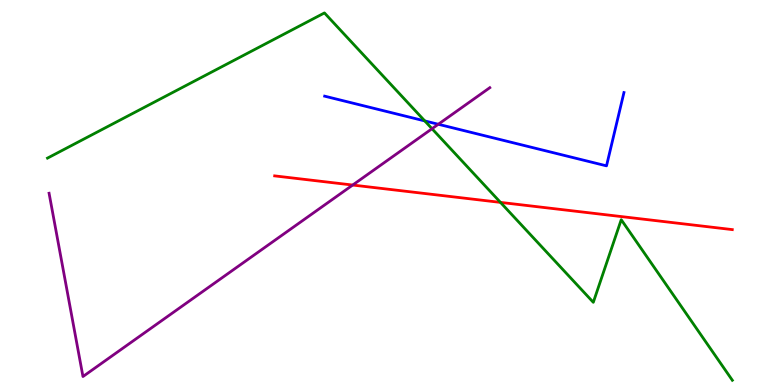[{'lines': ['blue', 'red'], 'intersections': []}, {'lines': ['green', 'red'], 'intersections': [{'x': 6.46, 'y': 4.74}]}, {'lines': ['purple', 'red'], 'intersections': [{'x': 4.55, 'y': 5.19}]}, {'lines': ['blue', 'green'], 'intersections': [{'x': 5.48, 'y': 6.86}]}, {'lines': ['blue', 'purple'], 'intersections': [{'x': 5.66, 'y': 6.77}]}, {'lines': ['green', 'purple'], 'intersections': [{'x': 5.57, 'y': 6.66}]}]